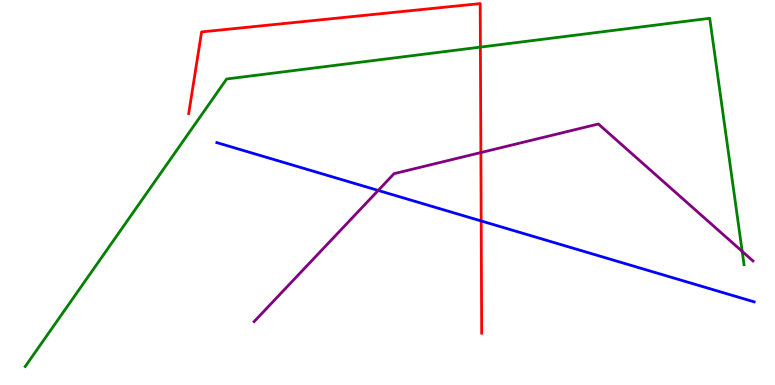[{'lines': ['blue', 'red'], 'intersections': [{'x': 6.21, 'y': 4.26}]}, {'lines': ['green', 'red'], 'intersections': [{'x': 6.2, 'y': 8.78}]}, {'lines': ['purple', 'red'], 'intersections': [{'x': 6.2, 'y': 6.04}]}, {'lines': ['blue', 'green'], 'intersections': []}, {'lines': ['blue', 'purple'], 'intersections': [{'x': 4.88, 'y': 5.05}]}, {'lines': ['green', 'purple'], 'intersections': [{'x': 9.58, 'y': 3.47}]}]